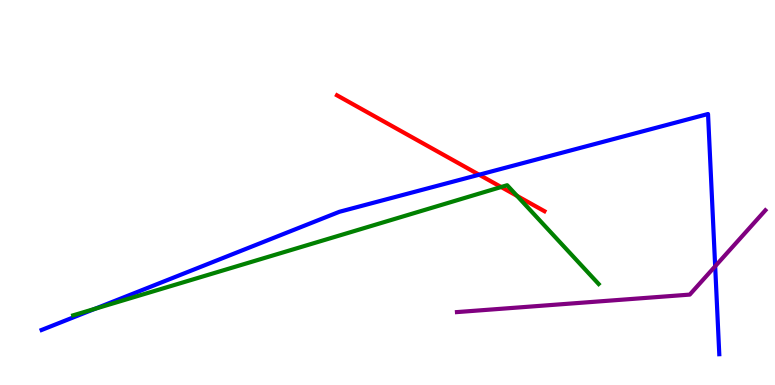[{'lines': ['blue', 'red'], 'intersections': [{'x': 6.18, 'y': 5.46}]}, {'lines': ['green', 'red'], 'intersections': [{'x': 6.47, 'y': 5.14}, {'x': 6.67, 'y': 4.91}]}, {'lines': ['purple', 'red'], 'intersections': []}, {'lines': ['blue', 'green'], 'intersections': [{'x': 1.22, 'y': 1.98}]}, {'lines': ['blue', 'purple'], 'intersections': [{'x': 9.23, 'y': 3.08}]}, {'lines': ['green', 'purple'], 'intersections': []}]